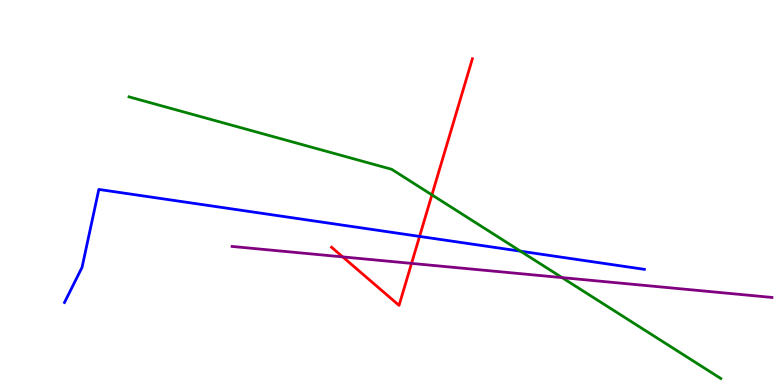[{'lines': ['blue', 'red'], 'intersections': [{'x': 5.41, 'y': 3.86}]}, {'lines': ['green', 'red'], 'intersections': [{'x': 5.57, 'y': 4.94}]}, {'lines': ['purple', 'red'], 'intersections': [{'x': 4.42, 'y': 3.33}, {'x': 5.31, 'y': 3.16}]}, {'lines': ['blue', 'green'], 'intersections': [{'x': 6.72, 'y': 3.48}]}, {'lines': ['blue', 'purple'], 'intersections': []}, {'lines': ['green', 'purple'], 'intersections': [{'x': 7.25, 'y': 2.79}]}]